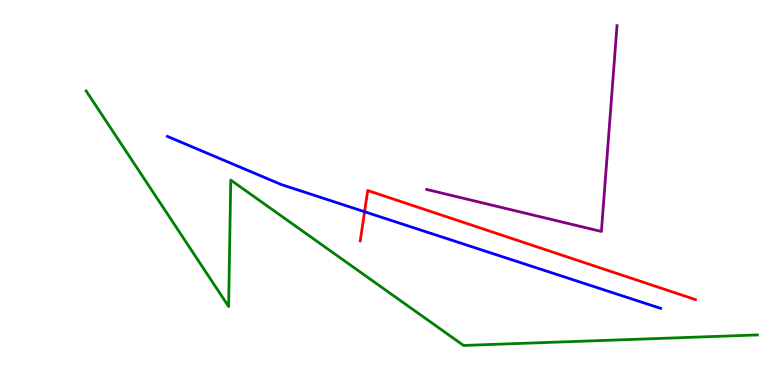[{'lines': ['blue', 'red'], 'intersections': [{'x': 4.7, 'y': 4.5}]}, {'lines': ['green', 'red'], 'intersections': []}, {'lines': ['purple', 'red'], 'intersections': []}, {'lines': ['blue', 'green'], 'intersections': []}, {'lines': ['blue', 'purple'], 'intersections': []}, {'lines': ['green', 'purple'], 'intersections': []}]